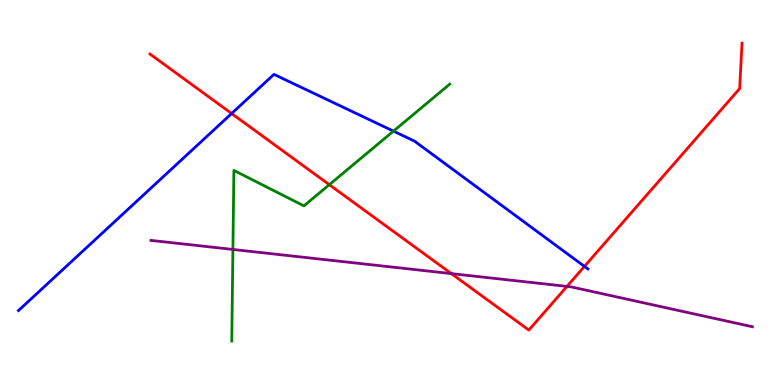[{'lines': ['blue', 'red'], 'intersections': [{'x': 2.99, 'y': 7.05}, {'x': 7.54, 'y': 3.08}]}, {'lines': ['green', 'red'], 'intersections': [{'x': 4.25, 'y': 5.2}]}, {'lines': ['purple', 'red'], 'intersections': [{'x': 5.82, 'y': 2.89}, {'x': 7.32, 'y': 2.56}]}, {'lines': ['blue', 'green'], 'intersections': [{'x': 5.08, 'y': 6.59}]}, {'lines': ['blue', 'purple'], 'intersections': []}, {'lines': ['green', 'purple'], 'intersections': [{'x': 3.01, 'y': 3.52}]}]